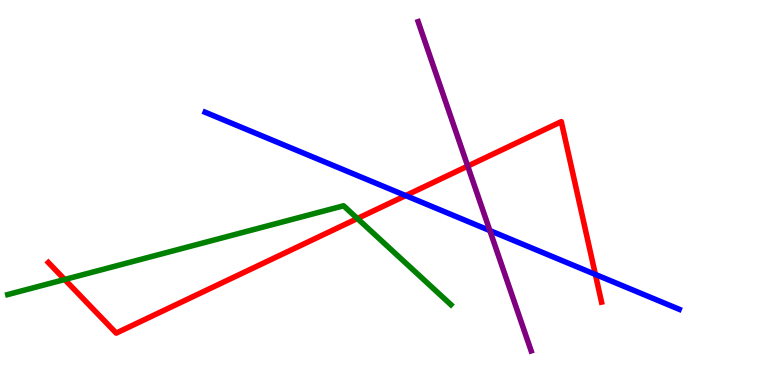[{'lines': ['blue', 'red'], 'intersections': [{'x': 5.23, 'y': 4.92}, {'x': 7.68, 'y': 2.87}]}, {'lines': ['green', 'red'], 'intersections': [{'x': 0.835, 'y': 2.74}, {'x': 4.61, 'y': 4.32}]}, {'lines': ['purple', 'red'], 'intersections': [{'x': 6.04, 'y': 5.69}]}, {'lines': ['blue', 'green'], 'intersections': []}, {'lines': ['blue', 'purple'], 'intersections': [{'x': 6.32, 'y': 4.01}]}, {'lines': ['green', 'purple'], 'intersections': []}]